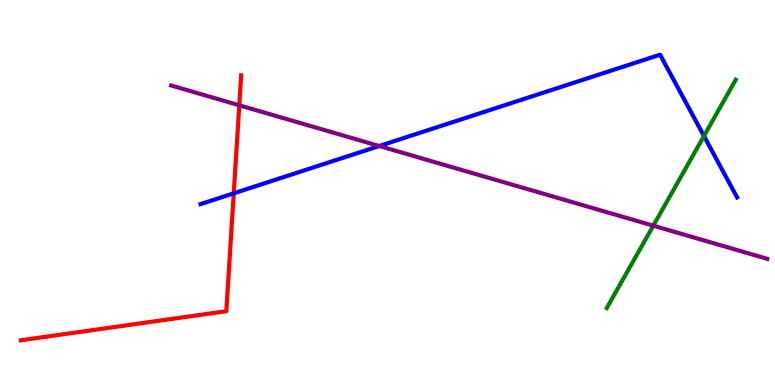[{'lines': ['blue', 'red'], 'intersections': [{'x': 3.02, 'y': 4.98}]}, {'lines': ['green', 'red'], 'intersections': []}, {'lines': ['purple', 'red'], 'intersections': [{'x': 3.09, 'y': 7.26}]}, {'lines': ['blue', 'green'], 'intersections': [{'x': 9.08, 'y': 6.47}]}, {'lines': ['blue', 'purple'], 'intersections': [{'x': 4.89, 'y': 6.21}]}, {'lines': ['green', 'purple'], 'intersections': [{'x': 8.43, 'y': 4.14}]}]